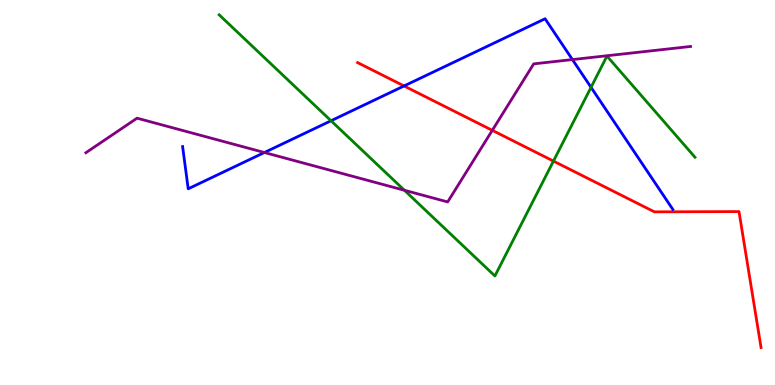[{'lines': ['blue', 'red'], 'intersections': [{'x': 5.21, 'y': 7.77}]}, {'lines': ['green', 'red'], 'intersections': [{'x': 7.14, 'y': 5.82}]}, {'lines': ['purple', 'red'], 'intersections': [{'x': 6.35, 'y': 6.61}]}, {'lines': ['blue', 'green'], 'intersections': [{'x': 4.27, 'y': 6.86}, {'x': 7.63, 'y': 7.73}]}, {'lines': ['blue', 'purple'], 'intersections': [{'x': 3.41, 'y': 6.04}, {'x': 7.39, 'y': 8.45}]}, {'lines': ['green', 'purple'], 'intersections': [{'x': 5.22, 'y': 5.06}]}]